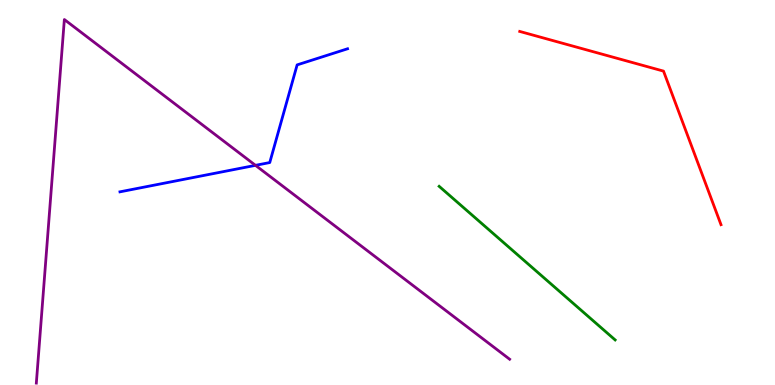[{'lines': ['blue', 'red'], 'intersections': []}, {'lines': ['green', 'red'], 'intersections': []}, {'lines': ['purple', 'red'], 'intersections': []}, {'lines': ['blue', 'green'], 'intersections': []}, {'lines': ['blue', 'purple'], 'intersections': [{'x': 3.3, 'y': 5.71}]}, {'lines': ['green', 'purple'], 'intersections': []}]